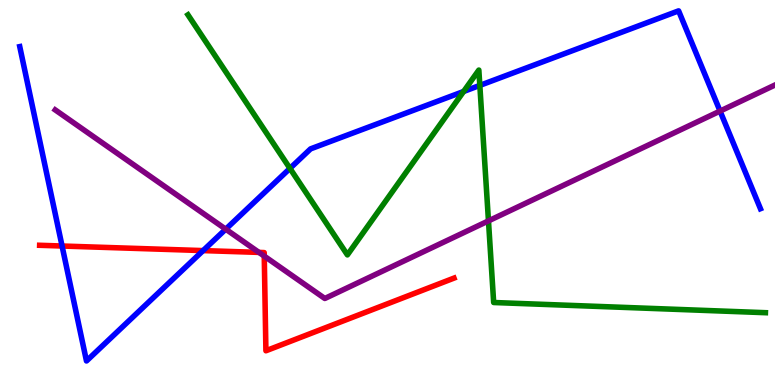[{'lines': ['blue', 'red'], 'intersections': [{'x': 0.801, 'y': 3.61}, {'x': 2.62, 'y': 3.49}]}, {'lines': ['green', 'red'], 'intersections': []}, {'lines': ['purple', 'red'], 'intersections': [{'x': 3.34, 'y': 3.44}, {'x': 3.41, 'y': 3.35}]}, {'lines': ['blue', 'green'], 'intersections': [{'x': 3.74, 'y': 5.63}, {'x': 5.98, 'y': 7.62}, {'x': 6.19, 'y': 7.78}]}, {'lines': ['blue', 'purple'], 'intersections': [{'x': 2.91, 'y': 4.05}, {'x': 9.29, 'y': 7.11}]}, {'lines': ['green', 'purple'], 'intersections': [{'x': 6.3, 'y': 4.26}]}]